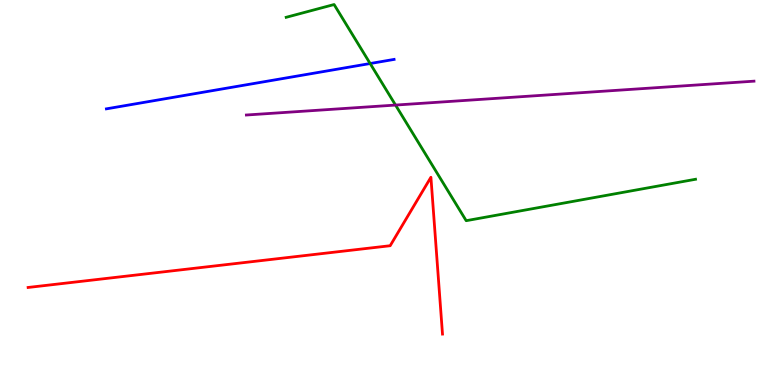[{'lines': ['blue', 'red'], 'intersections': []}, {'lines': ['green', 'red'], 'intersections': []}, {'lines': ['purple', 'red'], 'intersections': []}, {'lines': ['blue', 'green'], 'intersections': [{'x': 4.78, 'y': 8.35}]}, {'lines': ['blue', 'purple'], 'intersections': []}, {'lines': ['green', 'purple'], 'intersections': [{'x': 5.1, 'y': 7.27}]}]